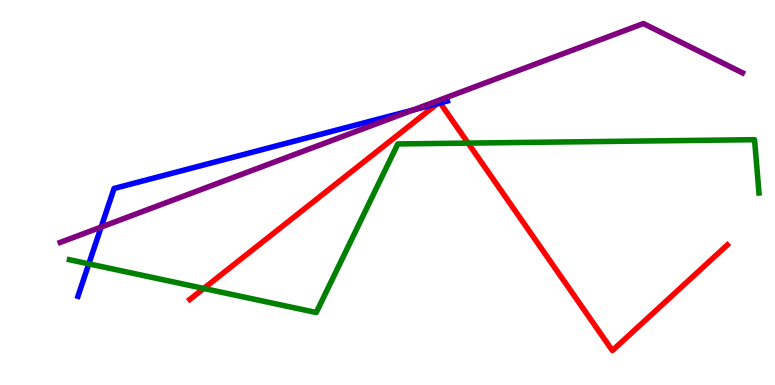[{'lines': ['blue', 'red'], 'intersections': [{'x': 5.65, 'y': 7.31}, {'x': 5.68, 'y': 7.33}]}, {'lines': ['green', 'red'], 'intersections': [{'x': 2.63, 'y': 2.51}, {'x': 6.04, 'y': 6.28}]}, {'lines': ['purple', 'red'], 'intersections': []}, {'lines': ['blue', 'green'], 'intersections': [{'x': 1.15, 'y': 3.15}]}, {'lines': ['blue', 'purple'], 'intersections': [{'x': 1.31, 'y': 4.1}, {'x': 5.33, 'y': 7.14}]}, {'lines': ['green', 'purple'], 'intersections': []}]